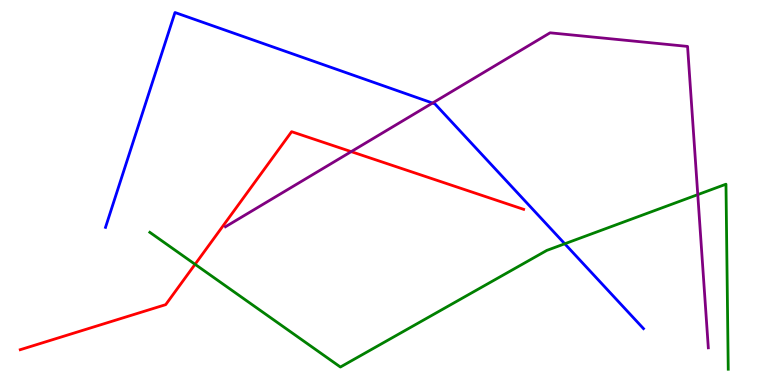[{'lines': ['blue', 'red'], 'intersections': []}, {'lines': ['green', 'red'], 'intersections': [{'x': 2.52, 'y': 3.13}]}, {'lines': ['purple', 'red'], 'intersections': [{'x': 4.53, 'y': 6.06}]}, {'lines': ['blue', 'green'], 'intersections': [{'x': 7.29, 'y': 3.67}]}, {'lines': ['blue', 'purple'], 'intersections': [{'x': 5.58, 'y': 7.32}]}, {'lines': ['green', 'purple'], 'intersections': [{'x': 9.0, 'y': 4.94}]}]